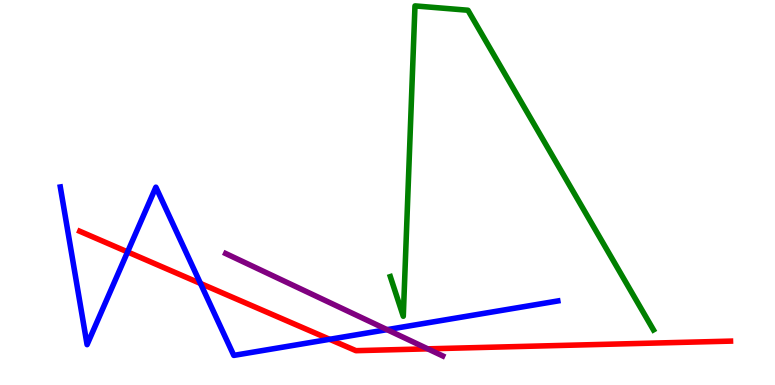[{'lines': ['blue', 'red'], 'intersections': [{'x': 1.65, 'y': 3.46}, {'x': 2.59, 'y': 2.64}, {'x': 4.25, 'y': 1.19}]}, {'lines': ['green', 'red'], 'intersections': []}, {'lines': ['purple', 'red'], 'intersections': [{'x': 5.52, 'y': 0.939}]}, {'lines': ['blue', 'green'], 'intersections': []}, {'lines': ['blue', 'purple'], 'intersections': [{'x': 4.99, 'y': 1.44}]}, {'lines': ['green', 'purple'], 'intersections': []}]